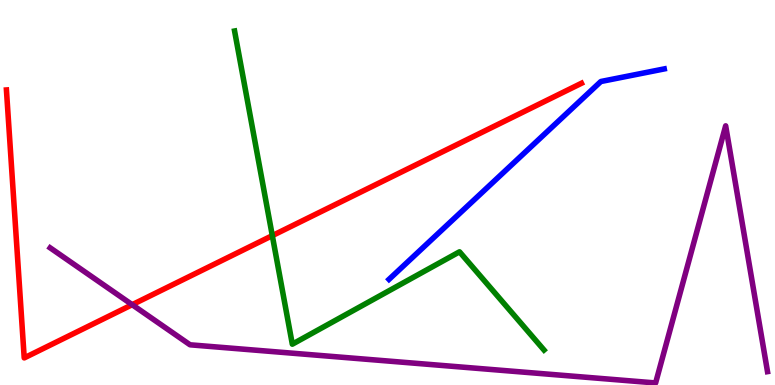[{'lines': ['blue', 'red'], 'intersections': []}, {'lines': ['green', 'red'], 'intersections': [{'x': 3.51, 'y': 3.88}]}, {'lines': ['purple', 'red'], 'intersections': [{'x': 1.71, 'y': 2.09}]}, {'lines': ['blue', 'green'], 'intersections': []}, {'lines': ['blue', 'purple'], 'intersections': []}, {'lines': ['green', 'purple'], 'intersections': []}]